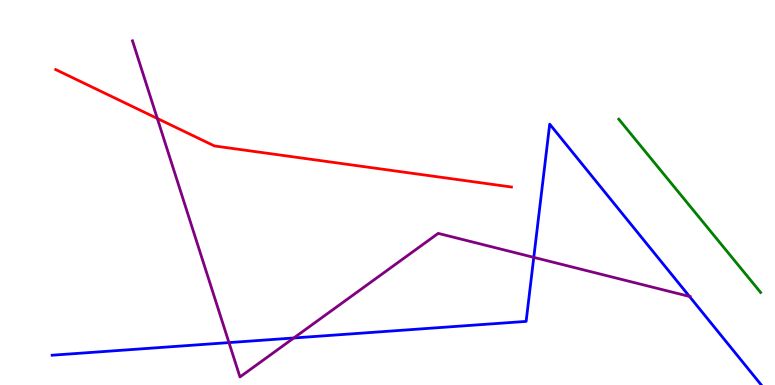[{'lines': ['blue', 'red'], 'intersections': []}, {'lines': ['green', 'red'], 'intersections': []}, {'lines': ['purple', 'red'], 'intersections': [{'x': 2.03, 'y': 6.92}]}, {'lines': ['blue', 'green'], 'intersections': []}, {'lines': ['blue', 'purple'], 'intersections': [{'x': 2.95, 'y': 1.1}, {'x': 3.79, 'y': 1.22}, {'x': 6.89, 'y': 3.32}, {'x': 8.9, 'y': 2.3}]}, {'lines': ['green', 'purple'], 'intersections': []}]